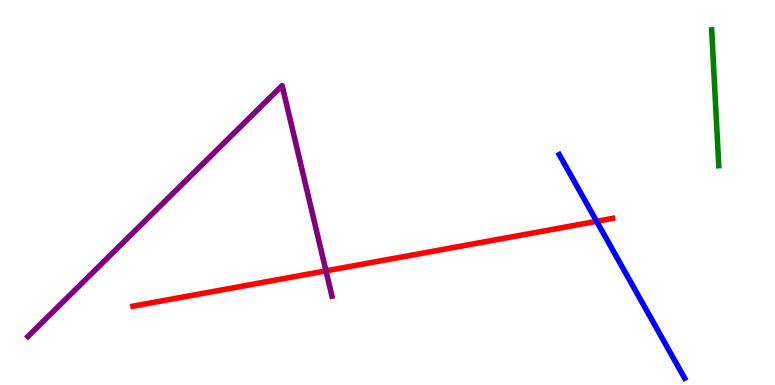[{'lines': ['blue', 'red'], 'intersections': [{'x': 7.7, 'y': 4.25}]}, {'lines': ['green', 'red'], 'intersections': []}, {'lines': ['purple', 'red'], 'intersections': [{'x': 4.21, 'y': 2.96}]}, {'lines': ['blue', 'green'], 'intersections': []}, {'lines': ['blue', 'purple'], 'intersections': []}, {'lines': ['green', 'purple'], 'intersections': []}]